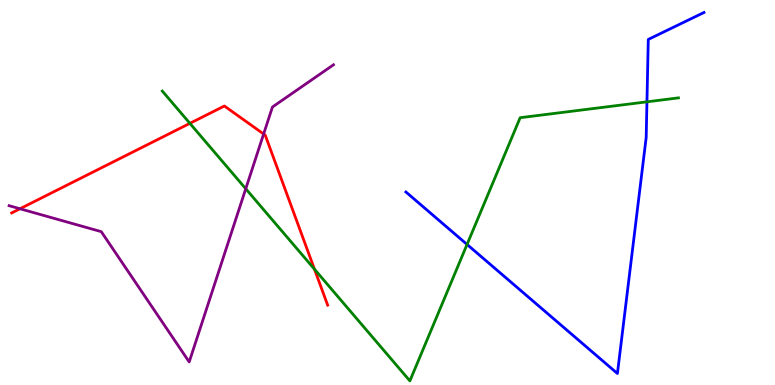[{'lines': ['blue', 'red'], 'intersections': []}, {'lines': ['green', 'red'], 'intersections': [{'x': 2.45, 'y': 6.8}, {'x': 4.06, 'y': 3.01}]}, {'lines': ['purple', 'red'], 'intersections': [{'x': 0.258, 'y': 4.58}, {'x': 3.4, 'y': 6.52}]}, {'lines': ['blue', 'green'], 'intersections': [{'x': 6.03, 'y': 3.65}, {'x': 8.35, 'y': 7.36}]}, {'lines': ['blue', 'purple'], 'intersections': []}, {'lines': ['green', 'purple'], 'intersections': [{'x': 3.17, 'y': 5.1}]}]